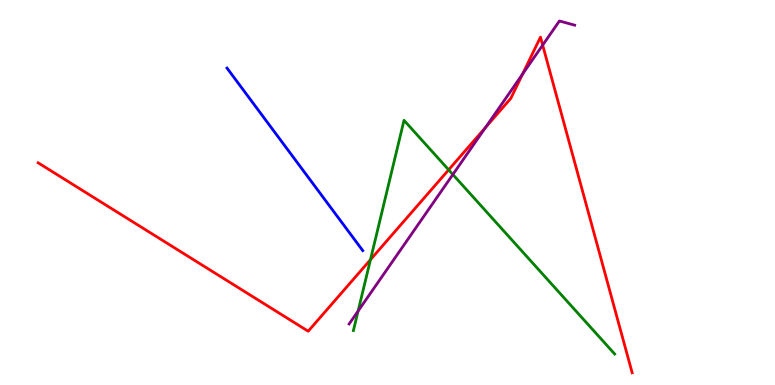[{'lines': ['blue', 'red'], 'intersections': []}, {'lines': ['green', 'red'], 'intersections': [{'x': 4.78, 'y': 3.26}, {'x': 5.79, 'y': 5.59}]}, {'lines': ['purple', 'red'], 'intersections': [{'x': 6.27, 'y': 6.69}, {'x': 6.74, 'y': 8.08}, {'x': 7.0, 'y': 8.83}]}, {'lines': ['blue', 'green'], 'intersections': []}, {'lines': ['blue', 'purple'], 'intersections': []}, {'lines': ['green', 'purple'], 'intersections': [{'x': 4.62, 'y': 1.92}, {'x': 5.84, 'y': 5.47}]}]